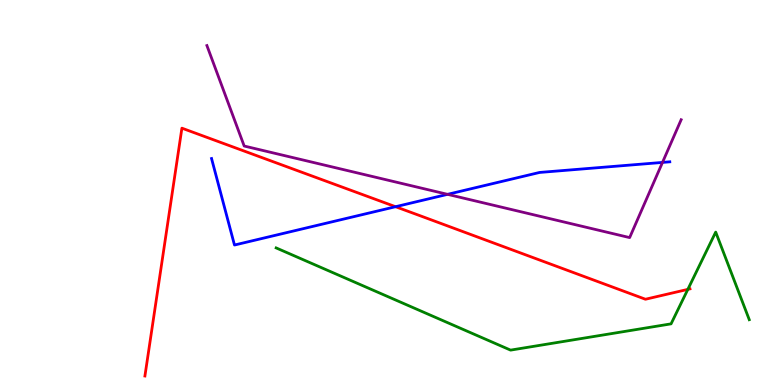[{'lines': ['blue', 'red'], 'intersections': [{'x': 5.1, 'y': 4.63}]}, {'lines': ['green', 'red'], 'intersections': [{'x': 8.88, 'y': 2.48}]}, {'lines': ['purple', 'red'], 'intersections': []}, {'lines': ['blue', 'green'], 'intersections': []}, {'lines': ['blue', 'purple'], 'intersections': [{'x': 5.78, 'y': 4.95}, {'x': 8.55, 'y': 5.78}]}, {'lines': ['green', 'purple'], 'intersections': []}]